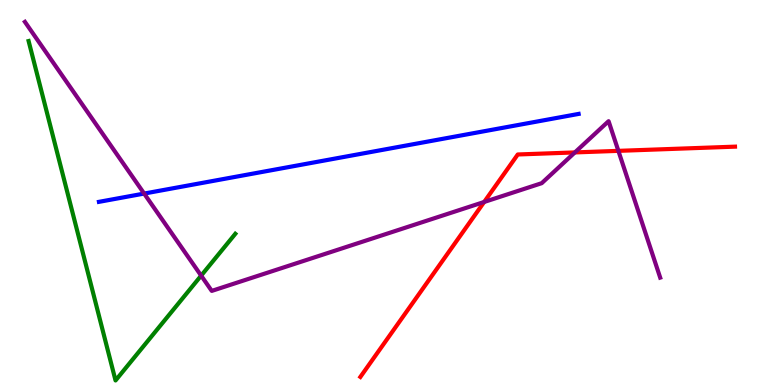[{'lines': ['blue', 'red'], 'intersections': []}, {'lines': ['green', 'red'], 'intersections': []}, {'lines': ['purple', 'red'], 'intersections': [{'x': 6.25, 'y': 4.75}, {'x': 7.42, 'y': 6.04}, {'x': 7.98, 'y': 6.08}]}, {'lines': ['blue', 'green'], 'intersections': []}, {'lines': ['blue', 'purple'], 'intersections': [{'x': 1.86, 'y': 4.97}]}, {'lines': ['green', 'purple'], 'intersections': [{'x': 2.6, 'y': 2.84}]}]